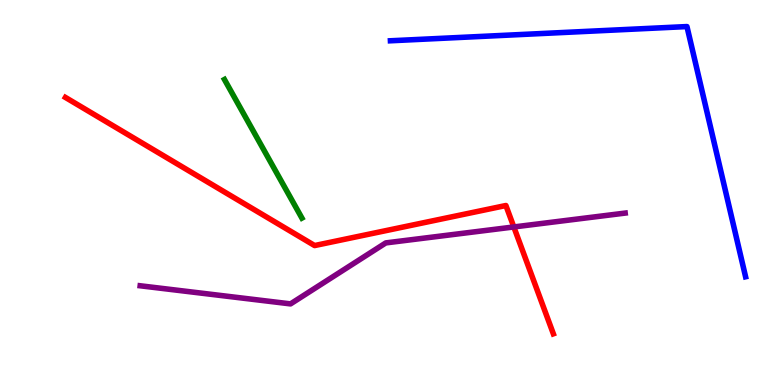[{'lines': ['blue', 'red'], 'intersections': []}, {'lines': ['green', 'red'], 'intersections': []}, {'lines': ['purple', 'red'], 'intersections': [{'x': 6.63, 'y': 4.11}]}, {'lines': ['blue', 'green'], 'intersections': []}, {'lines': ['blue', 'purple'], 'intersections': []}, {'lines': ['green', 'purple'], 'intersections': []}]